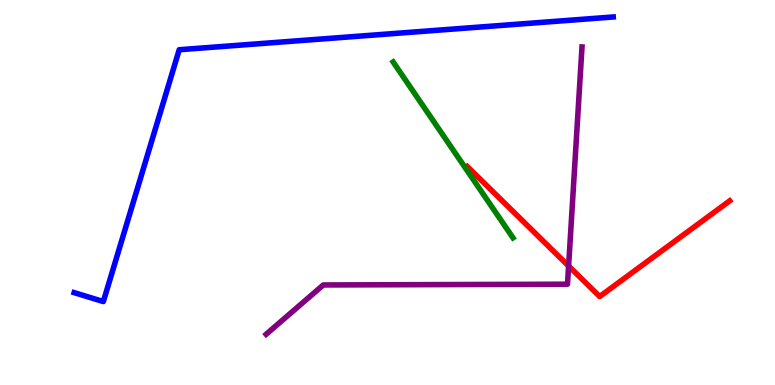[{'lines': ['blue', 'red'], 'intersections': []}, {'lines': ['green', 'red'], 'intersections': []}, {'lines': ['purple', 'red'], 'intersections': [{'x': 7.34, 'y': 3.09}]}, {'lines': ['blue', 'green'], 'intersections': []}, {'lines': ['blue', 'purple'], 'intersections': []}, {'lines': ['green', 'purple'], 'intersections': []}]